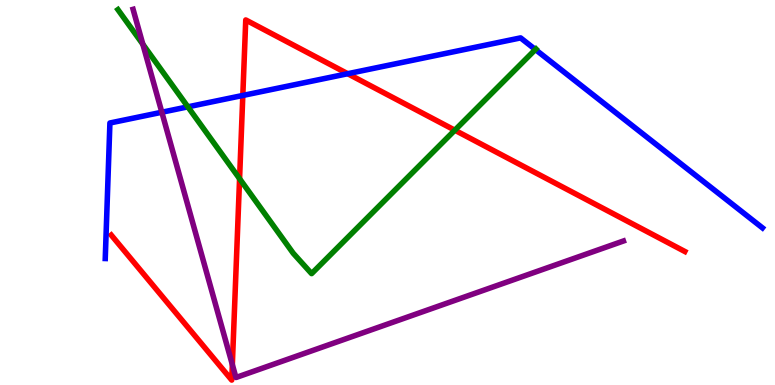[{'lines': ['blue', 'red'], 'intersections': [{'x': 3.13, 'y': 7.52}, {'x': 4.49, 'y': 8.09}]}, {'lines': ['green', 'red'], 'intersections': [{'x': 3.09, 'y': 5.36}, {'x': 5.87, 'y': 6.62}]}, {'lines': ['purple', 'red'], 'intersections': [{'x': 3.0, 'y': 0.53}]}, {'lines': ['blue', 'green'], 'intersections': [{'x': 2.42, 'y': 7.22}, {'x': 6.91, 'y': 8.71}]}, {'lines': ['blue', 'purple'], 'intersections': [{'x': 2.09, 'y': 7.08}]}, {'lines': ['green', 'purple'], 'intersections': [{'x': 1.84, 'y': 8.85}]}]